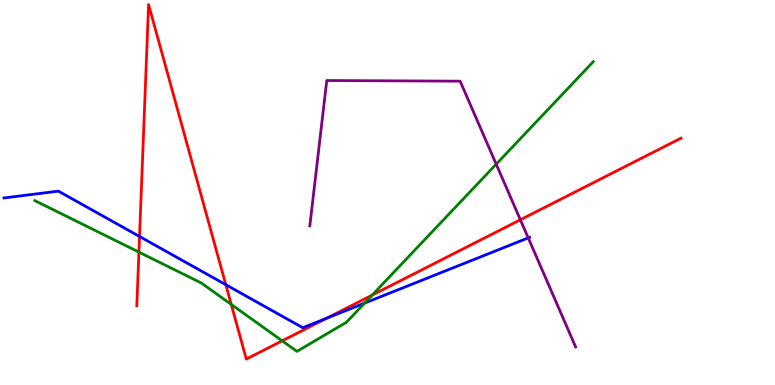[{'lines': ['blue', 'red'], 'intersections': [{'x': 1.8, 'y': 3.86}, {'x': 2.91, 'y': 2.61}, {'x': 4.22, 'y': 1.73}]}, {'lines': ['green', 'red'], 'intersections': [{'x': 1.79, 'y': 3.45}, {'x': 2.98, 'y': 2.09}, {'x': 3.64, 'y': 1.15}, {'x': 4.8, 'y': 2.34}]}, {'lines': ['purple', 'red'], 'intersections': [{'x': 6.71, 'y': 4.29}]}, {'lines': ['blue', 'green'], 'intersections': [{'x': 4.7, 'y': 2.13}]}, {'lines': ['blue', 'purple'], 'intersections': [{'x': 6.82, 'y': 3.82}]}, {'lines': ['green', 'purple'], 'intersections': [{'x': 6.4, 'y': 5.74}]}]